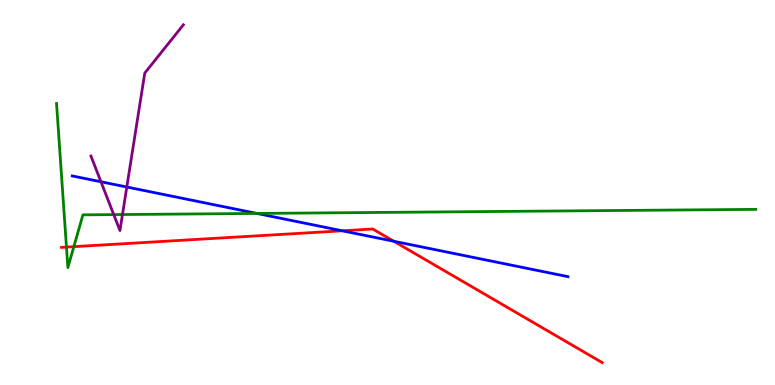[{'lines': ['blue', 'red'], 'intersections': [{'x': 4.42, 'y': 4.01}, {'x': 5.08, 'y': 3.73}]}, {'lines': ['green', 'red'], 'intersections': [{'x': 0.858, 'y': 3.58}, {'x': 0.953, 'y': 3.59}]}, {'lines': ['purple', 'red'], 'intersections': []}, {'lines': ['blue', 'green'], 'intersections': [{'x': 3.31, 'y': 4.46}]}, {'lines': ['blue', 'purple'], 'intersections': [{'x': 1.3, 'y': 5.28}, {'x': 1.64, 'y': 5.14}]}, {'lines': ['green', 'purple'], 'intersections': [{'x': 1.47, 'y': 4.43}, {'x': 1.58, 'y': 4.43}]}]